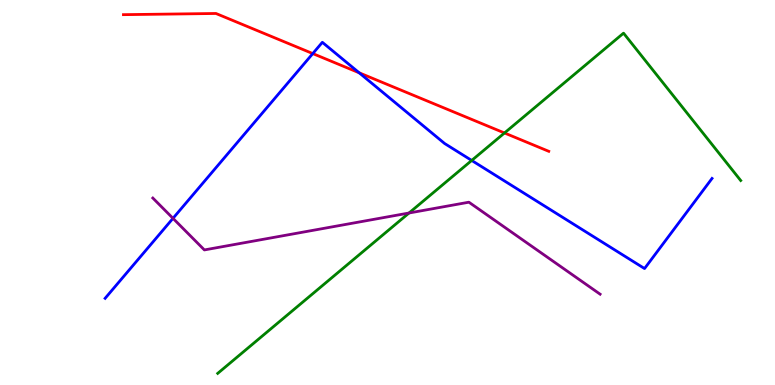[{'lines': ['blue', 'red'], 'intersections': [{'x': 4.04, 'y': 8.61}, {'x': 4.63, 'y': 8.11}]}, {'lines': ['green', 'red'], 'intersections': [{'x': 6.51, 'y': 6.55}]}, {'lines': ['purple', 'red'], 'intersections': []}, {'lines': ['blue', 'green'], 'intersections': [{'x': 6.09, 'y': 5.83}]}, {'lines': ['blue', 'purple'], 'intersections': [{'x': 2.23, 'y': 4.33}]}, {'lines': ['green', 'purple'], 'intersections': [{'x': 5.28, 'y': 4.47}]}]